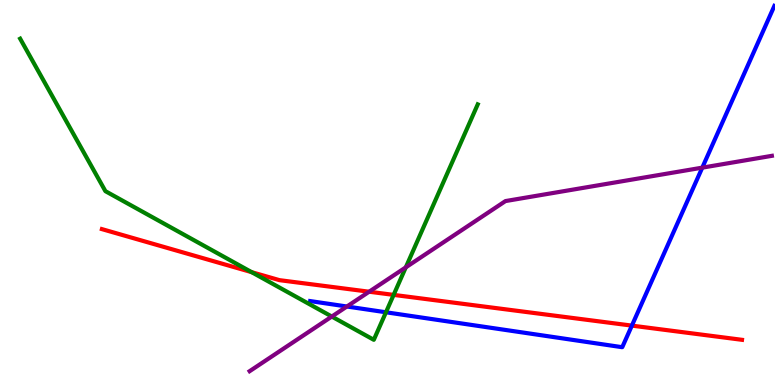[{'lines': ['blue', 'red'], 'intersections': [{'x': 8.15, 'y': 1.54}]}, {'lines': ['green', 'red'], 'intersections': [{'x': 3.25, 'y': 2.93}, {'x': 5.08, 'y': 2.34}]}, {'lines': ['purple', 'red'], 'intersections': [{'x': 4.76, 'y': 2.42}]}, {'lines': ['blue', 'green'], 'intersections': [{'x': 4.98, 'y': 1.89}]}, {'lines': ['blue', 'purple'], 'intersections': [{'x': 4.48, 'y': 2.04}, {'x': 9.06, 'y': 5.65}]}, {'lines': ['green', 'purple'], 'intersections': [{'x': 4.28, 'y': 1.78}, {'x': 5.24, 'y': 3.06}]}]